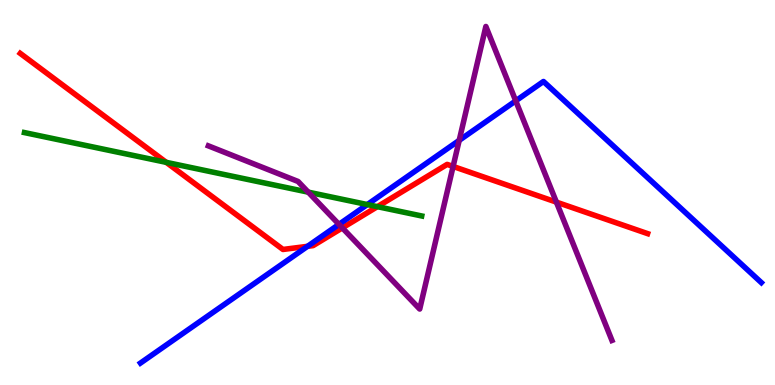[{'lines': ['blue', 'red'], 'intersections': [{'x': 3.97, 'y': 3.6}]}, {'lines': ['green', 'red'], 'intersections': [{'x': 2.15, 'y': 5.78}, {'x': 4.87, 'y': 4.63}]}, {'lines': ['purple', 'red'], 'intersections': [{'x': 4.42, 'y': 4.08}, {'x': 5.85, 'y': 5.68}, {'x': 7.18, 'y': 4.75}]}, {'lines': ['blue', 'green'], 'intersections': [{'x': 4.74, 'y': 4.69}]}, {'lines': ['blue', 'purple'], 'intersections': [{'x': 4.37, 'y': 4.17}, {'x': 5.93, 'y': 6.35}, {'x': 6.65, 'y': 7.38}]}, {'lines': ['green', 'purple'], 'intersections': [{'x': 3.98, 'y': 5.01}]}]